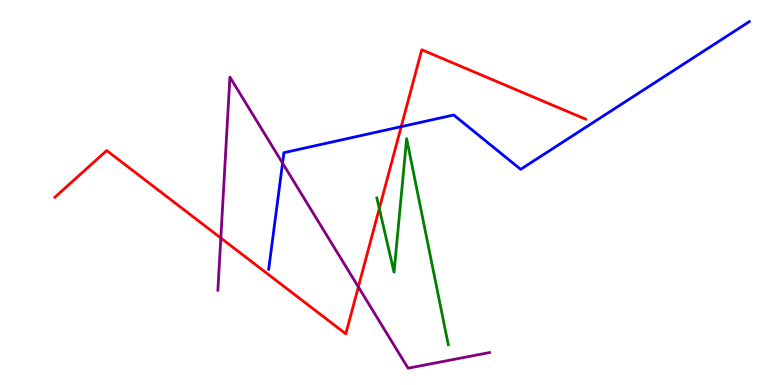[{'lines': ['blue', 'red'], 'intersections': [{'x': 5.18, 'y': 6.71}]}, {'lines': ['green', 'red'], 'intersections': [{'x': 4.89, 'y': 4.58}]}, {'lines': ['purple', 'red'], 'intersections': [{'x': 2.85, 'y': 3.82}, {'x': 4.62, 'y': 2.55}]}, {'lines': ['blue', 'green'], 'intersections': []}, {'lines': ['blue', 'purple'], 'intersections': [{'x': 3.65, 'y': 5.76}]}, {'lines': ['green', 'purple'], 'intersections': []}]